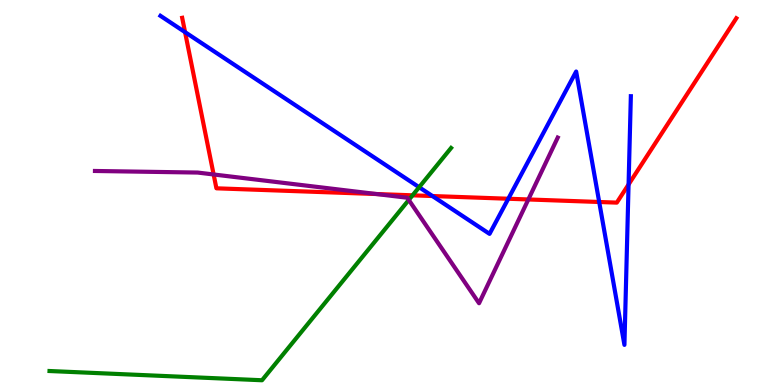[{'lines': ['blue', 'red'], 'intersections': [{'x': 2.39, 'y': 9.17}, {'x': 5.58, 'y': 4.91}, {'x': 6.56, 'y': 4.84}, {'x': 7.73, 'y': 4.75}, {'x': 8.11, 'y': 5.21}]}, {'lines': ['green', 'red'], 'intersections': [{'x': 5.32, 'y': 4.93}]}, {'lines': ['purple', 'red'], 'intersections': [{'x': 2.76, 'y': 5.47}, {'x': 4.86, 'y': 4.96}, {'x': 6.82, 'y': 4.82}]}, {'lines': ['blue', 'green'], 'intersections': [{'x': 5.41, 'y': 5.14}]}, {'lines': ['blue', 'purple'], 'intersections': []}, {'lines': ['green', 'purple'], 'intersections': [{'x': 5.27, 'y': 4.81}]}]